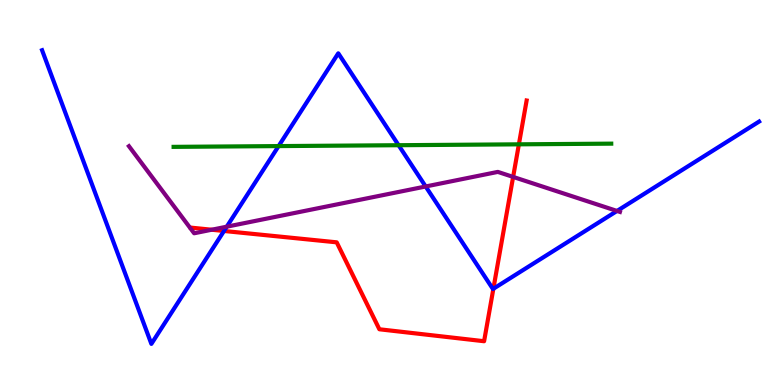[{'lines': ['blue', 'red'], 'intersections': [{'x': 2.89, 'y': 4.0}, {'x': 6.37, 'y': 2.5}]}, {'lines': ['green', 'red'], 'intersections': [{'x': 6.7, 'y': 6.25}]}, {'lines': ['purple', 'red'], 'intersections': [{'x': 2.73, 'y': 4.03}, {'x': 6.62, 'y': 5.4}]}, {'lines': ['blue', 'green'], 'intersections': [{'x': 3.59, 'y': 6.21}, {'x': 5.14, 'y': 6.23}]}, {'lines': ['blue', 'purple'], 'intersections': [{'x': 2.93, 'y': 4.11}, {'x': 5.49, 'y': 5.16}, {'x': 7.96, 'y': 4.52}]}, {'lines': ['green', 'purple'], 'intersections': []}]